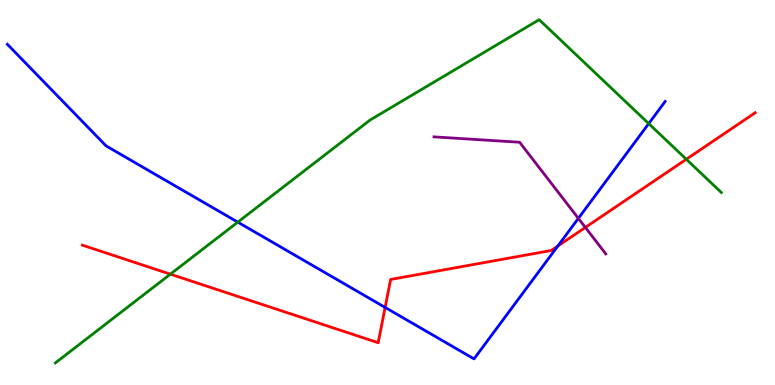[{'lines': ['blue', 'red'], 'intersections': [{'x': 4.97, 'y': 2.01}, {'x': 7.2, 'y': 3.61}]}, {'lines': ['green', 'red'], 'intersections': [{'x': 2.2, 'y': 2.88}, {'x': 8.86, 'y': 5.86}]}, {'lines': ['purple', 'red'], 'intersections': [{'x': 7.55, 'y': 4.09}]}, {'lines': ['blue', 'green'], 'intersections': [{'x': 3.07, 'y': 4.23}, {'x': 8.37, 'y': 6.79}]}, {'lines': ['blue', 'purple'], 'intersections': [{'x': 7.46, 'y': 4.33}]}, {'lines': ['green', 'purple'], 'intersections': []}]